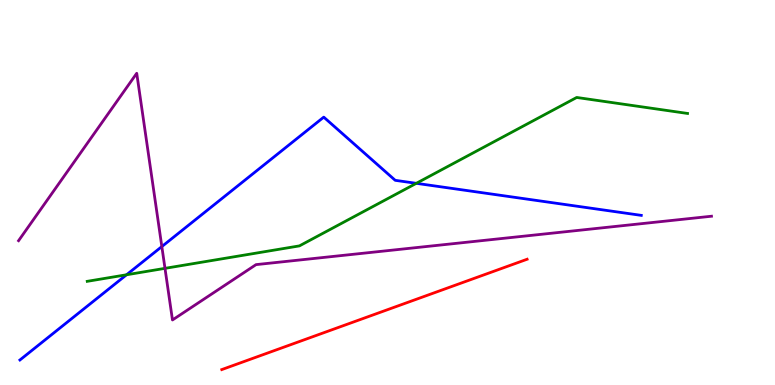[{'lines': ['blue', 'red'], 'intersections': []}, {'lines': ['green', 'red'], 'intersections': []}, {'lines': ['purple', 'red'], 'intersections': []}, {'lines': ['blue', 'green'], 'intersections': [{'x': 1.63, 'y': 2.86}, {'x': 5.37, 'y': 5.24}]}, {'lines': ['blue', 'purple'], 'intersections': [{'x': 2.09, 'y': 3.6}]}, {'lines': ['green', 'purple'], 'intersections': [{'x': 2.13, 'y': 3.03}]}]